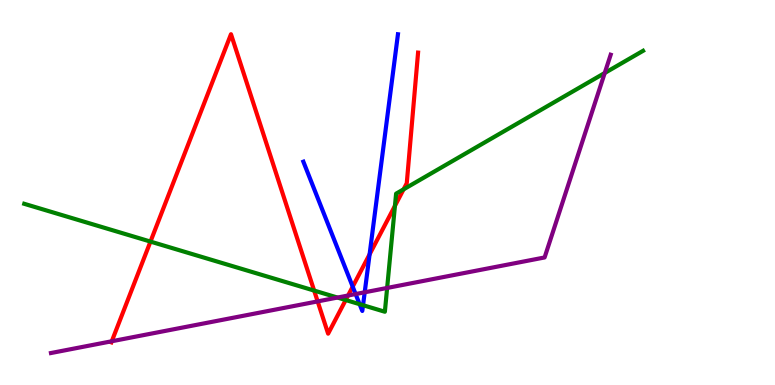[{'lines': ['blue', 'red'], 'intersections': [{'x': 4.55, 'y': 2.55}, {'x': 4.77, 'y': 3.39}]}, {'lines': ['green', 'red'], 'intersections': [{'x': 1.94, 'y': 3.72}, {'x': 4.05, 'y': 2.45}, {'x': 4.46, 'y': 2.21}, {'x': 5.1, 'y': 4.65}, {'x': 5.21, 'y': 5.08}]}, {'lines': ['purple', 'red'], 'intersections': [{'x': 1.44, 'y': 1.14}, {'x': 4.1, 'y': 2.17}, {'x': 4.49, 'y': 2.32}]}, {'lines': ['blue', 'green'], 'intersections': [{'x': 4.64, 'y': 2.1}, {'x': 4.68, 'y': 2.07}]}, {'lines': ['blue', 'purple'], 'intersections': [{'x': 4.59, 'y': 2.36}, {'x': 4.71, 'y': 2.41}]}, {'lines': ['green', 'purple'], 'intersections': [{'x': 4.35, 'y': 2.27}, {'x': 5.0, 'y': 2.52}, {'x': 7.8, 'y': 8.1}]}]